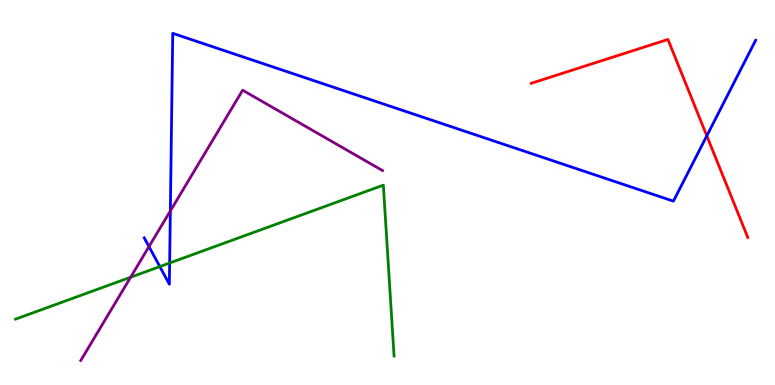[{'lines': ['blue', 'red'], 'intersections': [{'x': 9.12, 'y': 6.47}]}, {'lines': ['green', 'red'], 'intersections': []}, {'lines': ['purple', 'red'], 'intersections': []}, {'lines': ['blue', 'green'], 'intersections': [{'x': 2.06, 'y': 3.08}, {'x': 2.19, 'y': 3.17}]}, {'lines': ['blue', 'purple'], 'intersections': [{'x': 1.92, 'y': 3.6}, {'x': 2.2, 'y': 4.52}]}, {'lines': ['green', 'purple'], 'intersections': [{'x': 1.69, 'y': 2.8}]}]